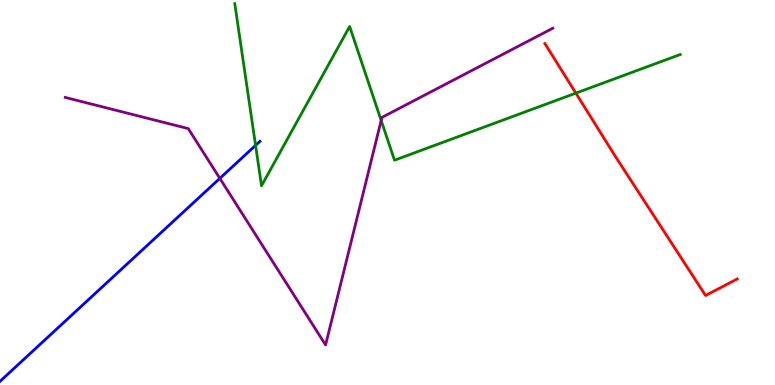[{'lines': ['blue', 'red'], 'intersections': []}, {'lines': ['green', 'red'], 'intersections': [{'x': 7.43, 'y': 7.58}]}, {'lines': ['purple', 'red'], 'intersections': []}, {'lines': ['blue', 'green'], 'intersections': [{'x': 3.3, 'y': 6.22}]}, {'lines': ['blue', 'purple'], 'intersections': [{'x': 2.84, 'y': 5.37}]}, {'lines': ['green', 'purple'], 'intersections': [{'x': 4.92, 'y': 6.87}]}]